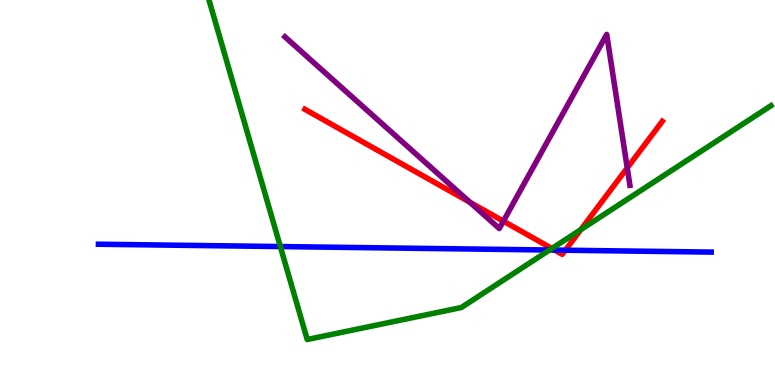[{'lines': ['blue', 'red'], 'intersections': [{'x': 7.16, 'y': 3.5}, {'x': 7.29, 'y': 3.5}]}, {'lines': ['green', 'red'], 'intersections': [{'x': 7.12, 'y': 3.55}, {'x': 7.49, 'y': 4.04}]}, {'lines': ['purple', 'red'], 'intersections': [{'x': 6.06, 'y': 4.74}, {'x': 6.5, 'y': 4.26}, {'x': 8.09, 'y': 5.64}]}, {'lines': ['blue', 'green'], 'intersections': [{'x': 3.62, 'y': 3.6}, {'x': 7.09, 'y': 3.51}]}, {'lines': ['blue', 'purple'], 'intersections': []}, {'lines': ['green', 'purple'], 'intersections': []}]